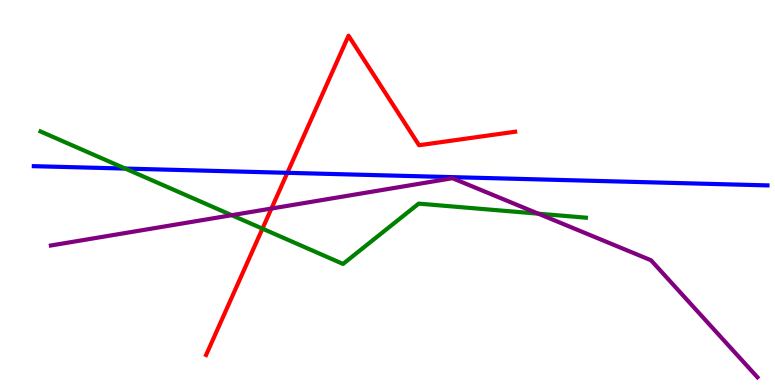[{'lines': ['blue', 'red'], 'intersections': [{'x': 3.71, 'y': 5.51}]}, {'lines': ['green', 'red'], 'intersections': [{'x': 3.39, 'y': 4.06}]}, {'lines': ['purple', 'red'], 'intersections': [{'x': 3.5, 'y': 4.58}]}, {'lines': ['blue', 'green'], 'intersections': [{'x': 1.62, 'y': 5.62}]}, {'lines': ['blue', 'purple'], 'intersections': []}, {'lines': ['green', 'purple'], 'intersections': [{'x': 2.99, 'y': 4.41}, {'x': 6.95, 'y': 4.45}]}]